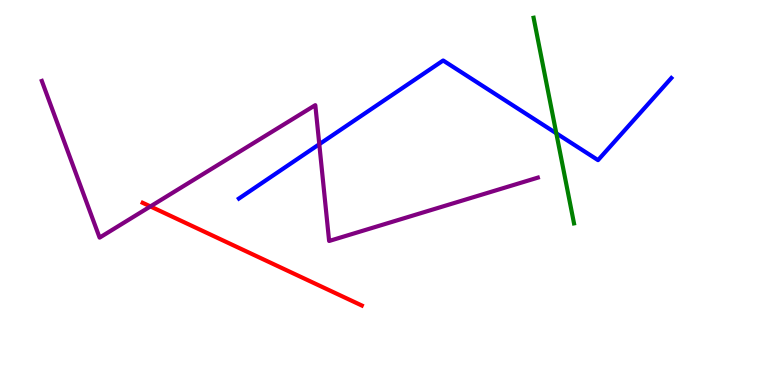[{'lines': ['blue', 'red'], 'intersections': []}, {'lines': ['green', 'red'], 'intersections': []}, {'lines': ['purple', 'red'], 'intersections': [{'x': 1.94, 'y': 4.64}]}, {'lines': ['blue', 'green'], 'intersections': [{'x': 7.18, 'y': 6.54}]}, {'lines': ['blue', 'purple'], 'intersections': [{'x': 4.12, 'y': 6.25}]}, {'lines': ['green', 'purple'], 'intersections': []}]